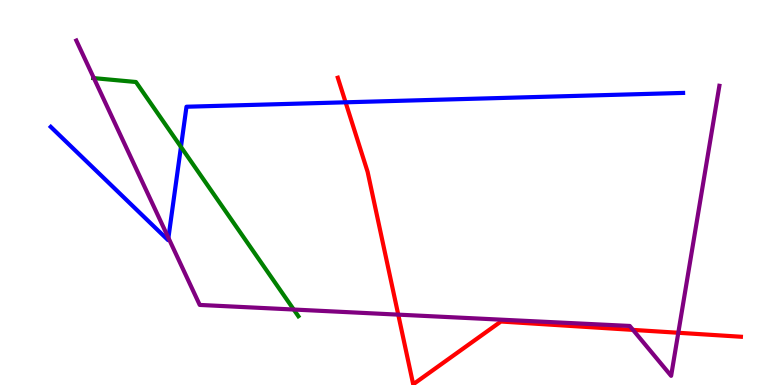[{'lines': ['blue', 'red'], 'intersections': [{'x': 4.46, 'y': 7.34}]}, {'lines': ['green', 'red'], 'intersections': []}, {'lines': ['purple', 'red'], 'intersections': [{'x': 5.14, 'y': 1.83}, {'x': 8.17, 'y': 1.43}, {'x': 8.75, 'y': 1.36}]}, {'lines': ['blue', 'green'], 'intersections': [{'x': 2.33, 'y': 6.18}]}, {'lines': ['blue', 'purple'], 'intersections': [{'x': 2.17, 'y': 3.82}]}, {'lines': ['green', 'purple'], 'intersections': [{'x': 1.21, 'y': 7.97}, {'x': 3.79, 'y': 1.96}]}]